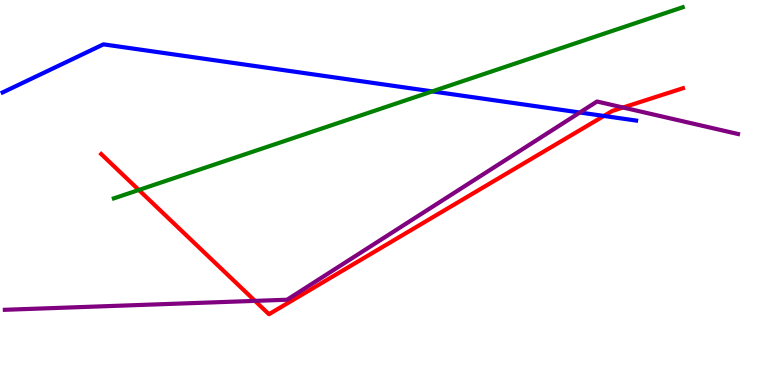[{'lines': ['blue', 'red'], 'intersections': [{'x': 7.79, 'y': 6.99}]}, {'lines': ['green', 'red'], 'intersections': [{'x': 1.79, 'y': 5.07}]}, {'lines': ['purple', 'red'], 'intersections': [{'x': 3.29, 'y': 2.19}, {'x': 8.04, 'y': 7.21}]}, {'lines': ['blue', 'green'], 'intersections': [{'x': 5.58, 'y': 7.63}]}, {'lines': ['blue', 'purple'], 'intersections': [{'x': 7.48, 'y': 7.08}]}, {'lines': ['green', 'purple'], 'intersections': []}]